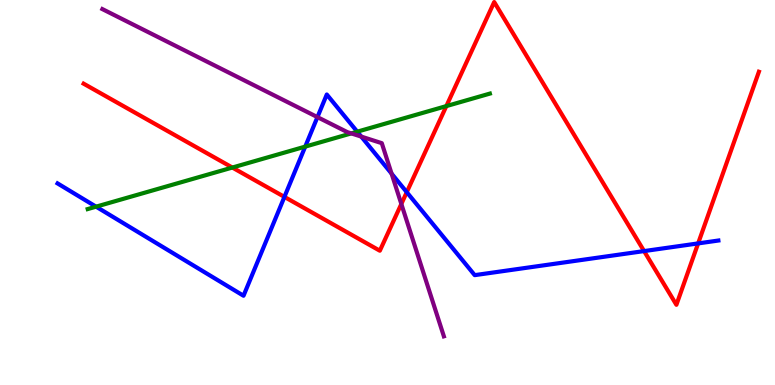[{'lines': ['blue', 'red'], 'intersections': [{'x': 3.67, 'y': 4.89}, {'x': 5.25, 'y': 5.01}, {'x': 8.31, 'y': 3.48}, {'x': 9.01, 'y': 3.68}]}, {'lines': ['green', 'red'], 'intersections': [{'x': 3.0, 'y': 5.65}, {'x': 5.76, 'y': 7.24}]}, {'lines': ['purple', 'red'], 'intersections': [{'x': 5.18, 'y': 4.7}]}, {'lines': ['blue', 'green'], 'intersections': [{'x': 1.24, 'y': 4.63}, {'x': 3.94, 'y': 6.19}, {'x': 4.61, 'y': 6.58}]}, {'lines': ['blue', 'purple'], 'intersections': [{'x': 4.1, 'y': 6.96}, {'x': 4.66, 'y': 6.45}, {'x': 5.05, 'y': 5.49}]}, {'lines': ['green', 'purple'], 'intersections': [{'x': 4.53, 'y': 6.54}]}]